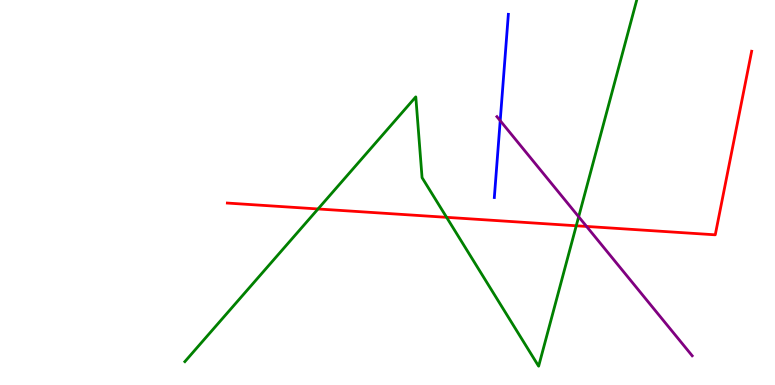[{'lines': ['blue', 'red'], 'intersections': []}, {'lines': ['green', 'red'], 'intersections': [{'x': 4.1, 'y': 4.57}, {'x': 5.76, 'y': 4.36}, {'x': 7.44, 'y': 4.14}]}, {'lines': ['purple', 'red'], 'intersections': [{'x': 7.57, 'y': 4.12}]}, {'lines': ['blue', 'green'], 'intersections': []}, {'lines': ['blue', 'purple'], 'intersections': [{'x': 6.45, 'y': 6.87}]}, {'lines': ['green', 'purple'], 'intersections': [{'x': 7.47, 'y': 4.37}]}]